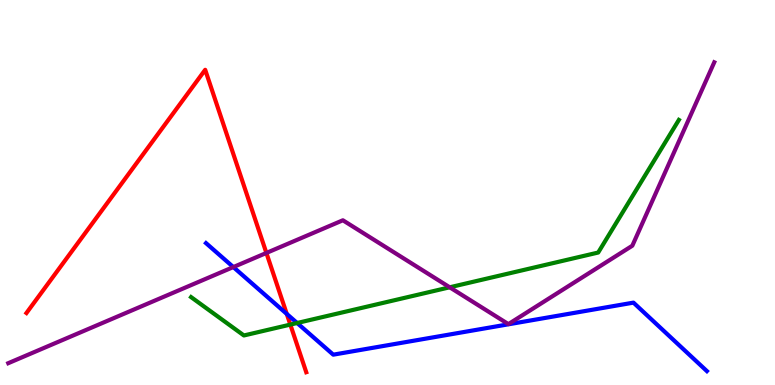[{'lines': ['blue', 'red'], 'intersections': [{'x': 3.7, 'y': 1.85}]}, {'lines': ['green', 'red'], 'intersections': [{'x': 3.75, 'y': 1.57}]}, {'lines': ['purple', 'red'], 'intersections': [{'x': 3.44, 'y': 3.43}]}, {'lines': ['blue', 'green'], 'intersections': [{'x': 3.83, 'y': 1.61}]}, {'lines': ['blue', 'purple'], 'intersections': [{'x': 3.01, 'y': 3.06}]}, {'lines': ['green', 'purple'], 'intersections': [{'x': 5.8, 'y': 2.54}]}]